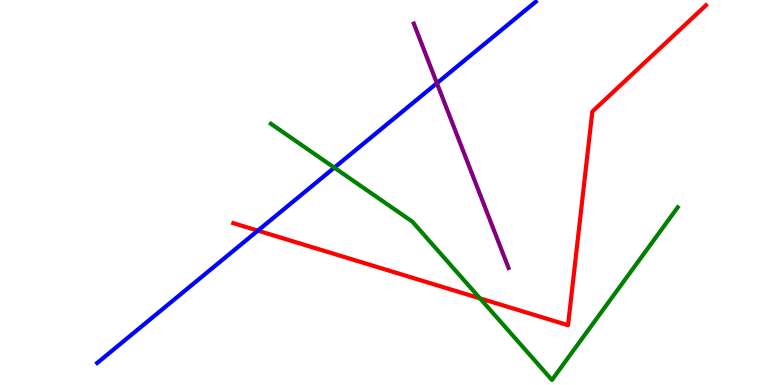[{'lines': ['blue', 'red'], 'intersections': [{'x': 3.33, 'y': 4.01}]}, {'lines': ['green', 'red'], 'intersections': [{'x': 6.19, 'y': 2.25}]}, {'lines': ['purple', 'red'], 'intersections': []}, {'lines': ['blue', 'green'], 'intersections': [{'x': 4.31, 'y': 5.65}]}, {'lines': ['blue', 'purple'], 'intersections': [{'x': 5.64, 'y': 7.84}]}, {'lines': ['green', 'purple'], 'intersections': []}]